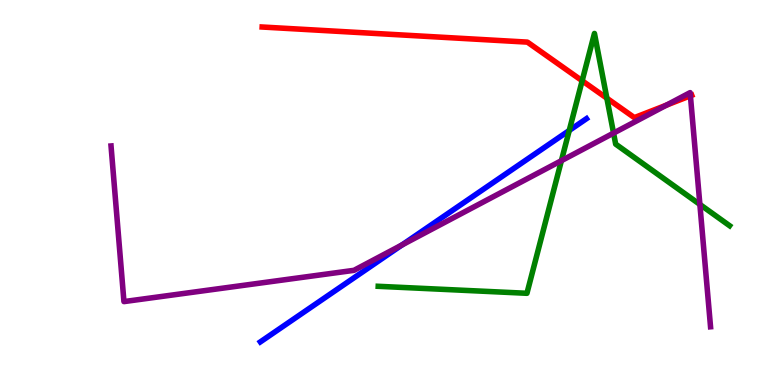[{'lines': ['blue', 'red'], 'intersections': []}, {'lines': ['green', 'red'], 'intersections': [{'x': 7.51, 'y': 7.9}, {'x': 7.83, 'y': 7.45}]}, {'lines': ['purple', 'red'], 'intersections': [{'x': 8.6, 'y': 7.27}, {'x': 8.91, 'y': 7.51}]}, {'lines': ['blue', 'green'], 'intersections': [{'x': 7.35, 'y': 6.61}]}, {'lines': ['blue', 'purple'], 'intersections': [{'x': 5.19, 'y': 3.64}]}, {'lines': ['green', 'purple'], 'intersections': [{'x': 7.24, 'y': 5.83}, {'x': 7.92, 'y': 6.54}, {'x': 9.03, 'y': 4.69}]}]